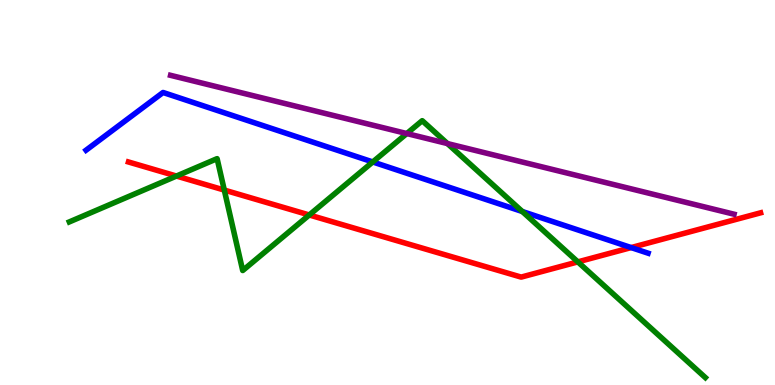[{'lines': ['blue', 'red'], 'intersections': [{'x': 8.14, 'y': 3.57}]}, {'lines': ['green', 'red'], 'intersections': [{'x': 2.28, 'y': 5.43}, {'x': 2.89, 'y': 5.06}, {'x': 3.99, 'y': 4.42}, {'x': 7.46, 'y': 3.2}]}, {'lines': ['purple', 'red'], 'intersections': []}, {'lines': ['blue', 'green'], 'intersections': [{'x': 4.81, 'y': 5.79}, {'x': 6.74, 'y': 4.51}]}, {'lines': ['blue', 'purple'], 'intersections': []}, {'lines': ['green', 'purple'], 'intersections': [{'x': 5.25, 'y': 6.53}, {'x': 5.77, 'y': 6.27}]}]